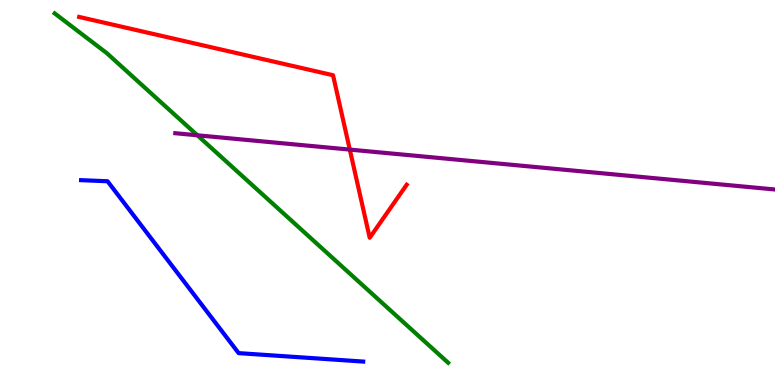[{'lines': ['blue', 'red'], 'intersections': []}, {'lines': ['green', 'red'], 'intersections': []}, {'lines': ['purple', 'red'], 'intersections': [{'x': 4.51, 'y': 6.11}]}, {'lines': ['blue', 'green'], 'intersections': []}, {'lines': ['blue', 'purple'], 'intersections': []}, {'lines': ['green', 'purple'], 'intersections': [{'x': 2.55, 'y': 6.49}]}]